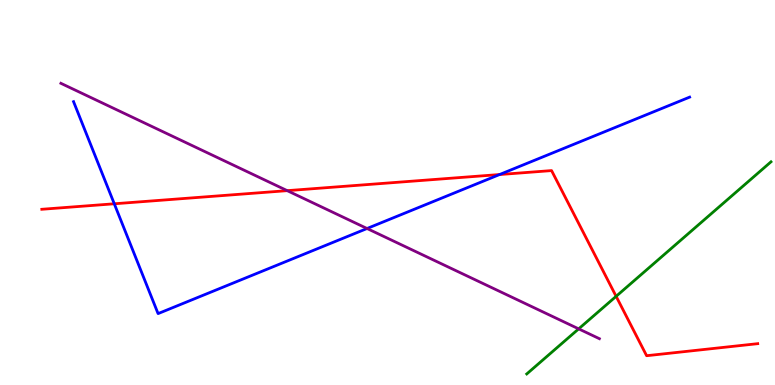[{'lines': ['blue', 'red'], 'intersections': [{'x': 1.47, 'y': 4.71}, {'x': 6.45, 'y': 5.47}]}, {'lines': ['green', 'red'], 'intersections': [{'x': 7.95, 'y': 2.3}]}, {'lines': ['purple', 'red'], 'intersections': [{'x': 3.71, 'y': 5.05}]}, {'lines': ['blue', 'green'], 'intersections': []}, {'lines': ['blue', 'purple'], 'intersections': [{'x': 4.74, 'y': 4.06}]}, {'lines': ['green', 'purple'], 'intersections': [{'x': 7.47, 'y': 1.46}]}]